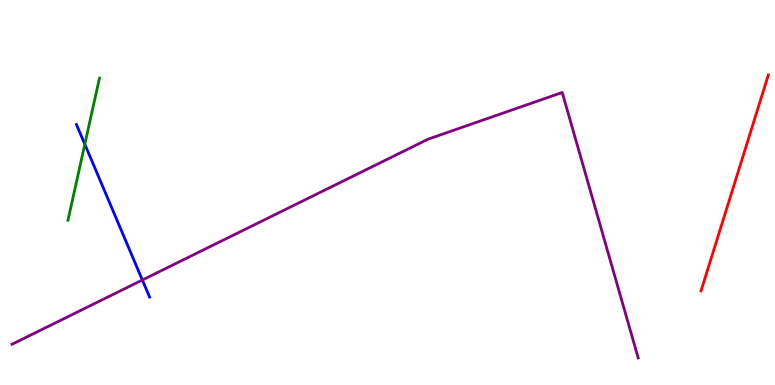[{'lines': ['blue', 'red'], 'intersections': []}, {'lines': ['green', 'red'], 'intersections': []}, {'lines': ['purple', 'red'], 'intersections': []}, {'lines': ['blue', 'green'], 'intersections': [{'x': 1.09, 'y': 6.25}]}, {'lines': ['blue', 'purple'], 'intersections': [{'x': 1.84, 'y': 2.73}]}, {'lines': ['green', 'purple'], 'intersections': []}]